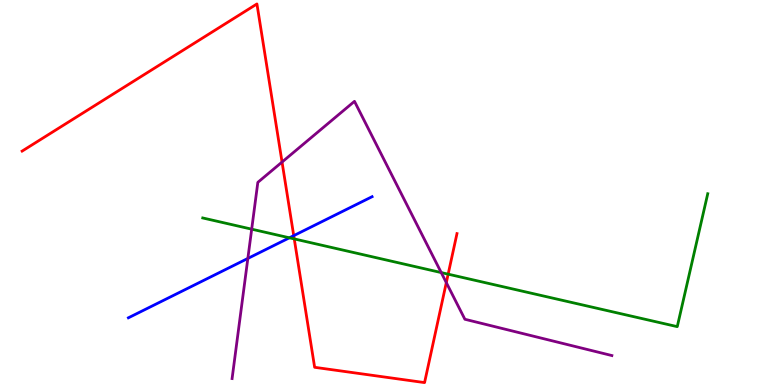[{'lines': ['blue', 'red'], 'intersections': [{'x': 3.79, 'y': 3.88}]}, {'lines': ['green', 'red'], 'intersections': [{'x': 3.8, 'y': 3.79}, {'x': 5.78, 'y': 2.88}]}, {'lines': ['purple', 'red'], 'intersections': [{'x': 3.64, 'y': 5.79}, {'x': 5.76, 'y': 2.66}]}, {'lines': ['blue', 'green'], 'intersections': [{'x': 3.73, 'y': 3.82}]}, {'lines': ['blue', 'purple'], 'intersections': [{'x': 3.2, 'y': 3.29}]}, {'lines': ['green', 'purple'], 'intersections': [{'x': 3.25, 'y': 4.05}, {'x': 5.69, 'y': 2.92}]}]